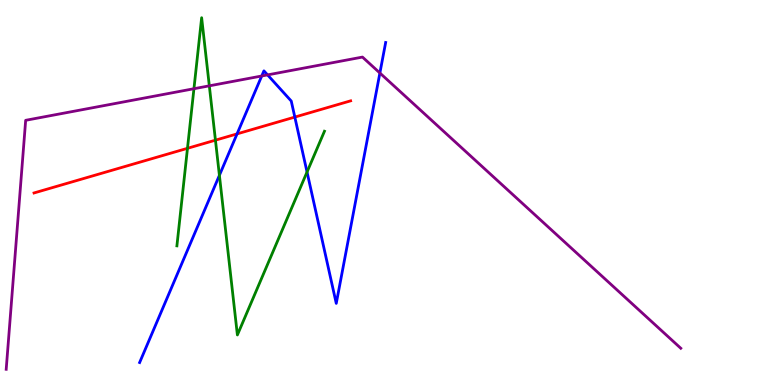[{'lines': ['blue', 'red'], 'intersections': [{'x': 3.06, 'y': 6.52}, {'x': 3.8, 'y': 6.96}]}, {'lines': ['green', 'red'], 'intersections': [{'x': 2.42, 'y': 6.15}, {'x': 2.78, 'y': 6.36}]}, {'lines': ['purple', 'red'], 'intersections': []}, {'lines': ['blue', 'green'], 'intersections': [{'x': 2.83, 'y': 5.45}, {'x': 3.96, 'y': 5.53}]}, {'lines': ['blue', 'purple'], 'intersections': [{'x': 3.38, 'y': 8.03}, {'x': 3.45, 'y': 8.05}, {'x': 4.9, 'y': 8.1}]}, {'lines': ['green', 'purple'], 'intersections': [{'x': 2.5, 'y': 7.7}, {'x': 2.7, 'y': 7.77}]}]